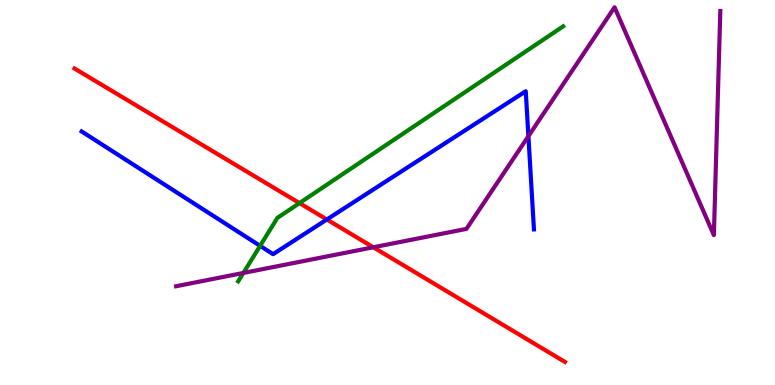[{'lines': ['blue', 'red'], 'intersections': [{'x': 4.22, 'y': 4.3}]}, {'lines': ['green', 'red'], 'intersections': [{'x': 3.86, 'y': 4.72}]}, {'lines': ['purple', 'red'], 'intersections': [{'x': 4.82, 'y': 3.58}]}, {'lines': ['blue', 'green'], 'intersections': [{'x': 3.36, 'y': 3.61}]}, {'lines': ['blue', 'purple'], 'intersections': [{'x': 6.82, 'y': 6.46}]}, {'lines': ['green', 'purple'], 'intersections': [{'x': 3.14, 'y': 2.91}]}]